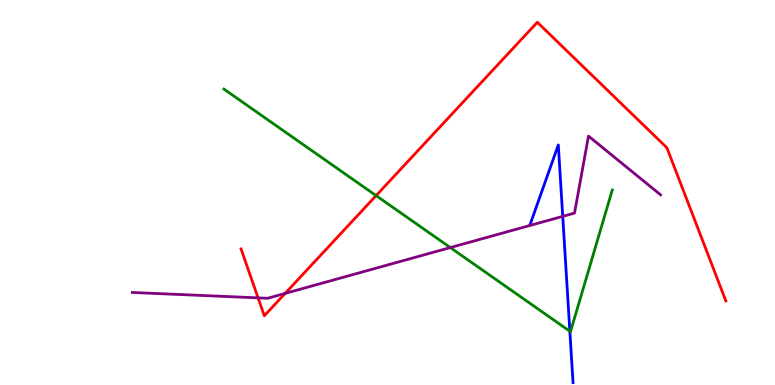[{'lines': ['blue', 'red'], 'intersections': []}, {'lines': ['green', 'red'], 'intersections': [{'x': 4.85, 'y': 4.92}]}, {'lines': ['purple', 'red'], 'intersections': [{'x': 3.33, 'y': 2.26}, {'x': 3.68, 'y': 2.38}]}, {'lines': ['blue', 'green'], 'intersections': [{'x': 7.35, 'y': 1.4}]}, {'lines': ['blue', 'purple'], 'intersections': [{'x': 7.26, 'y': 4.38}]}, {'lines': ['green', 'purple'], 'intersections': [{'x': 5.81, 'y': 3.57}]}]